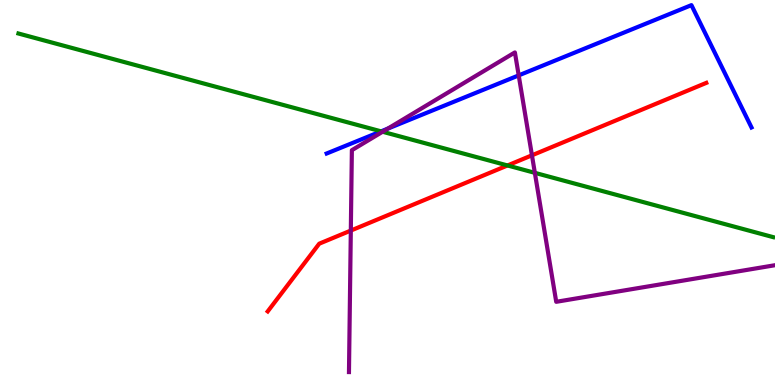[{'lines': ['blue', 'red'], 'intersections': []}, {'lines': ['green', 'red'], 'intersections': [{'x': 6.55, 'y': 5.7}]}, {'lines': ['purple', 'red'], 'intersections': [{'x': 4.53, 'y': 4.01}, {'x': 6.86, 'y': 5.97}]}, {'lines': ['blue', 'green'], 'intersections': [{'x': 4.92, 'y': 6.59}]}, {'lines': ['blue', 'purple'], 'intersections': [{'x': 5.0, 'y': 6.66}, {'x': 6.69, 'y': 8.04}]}, {'lines': ['green', 'purple'], 'intersections': [{'x': 4.94, 'y': 6.58}, {'x': 6.9, 'y': 5.51}]}]